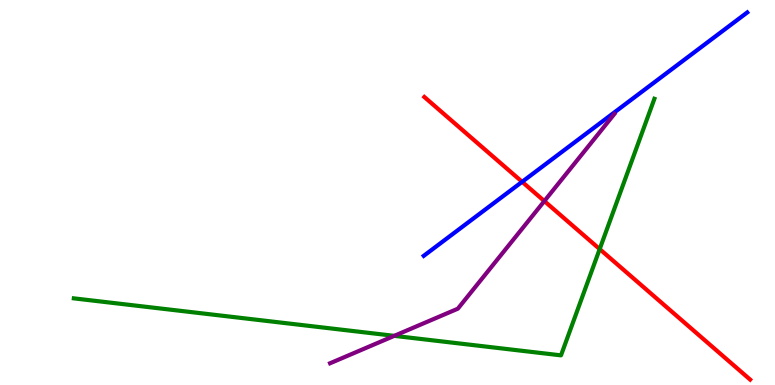[{'lines': ['blue', 'red'], 'intersections': [{'x': 6.74, 'y': 5.28}]}, {'lines': ['green', 'red'], 'intersections': [{'x': 7.74, 'y': 3.53}]}, {'lines': ['purple', 'red'], 'intersections': [{'x': 7.02, 'y': 4.78}]}, {'lines': ['blue', 'green'], 'intersections': []}, {'lines': ['blue', 'purple'], 'intersections': []}, {'lines': ['green', 'purple'], 'intersections': [{'x': 5.09, 'y': 1.28}]}]